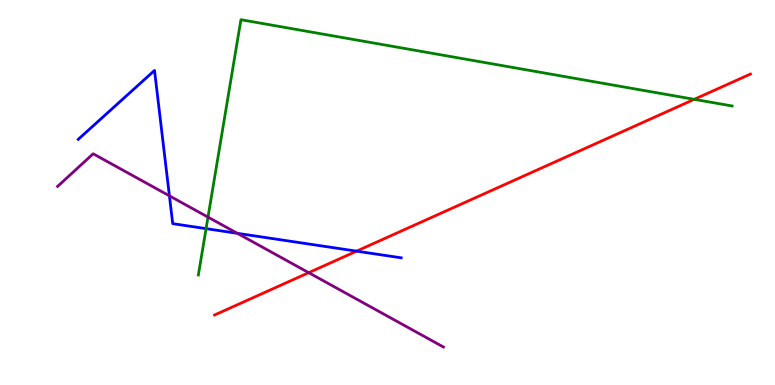[{'lines': ['blue', 'red'], 'intersections': [{'x': 4.6, 'y': 3.48}]}, {'lines': ['green', 'red'], 'intersections': [{'x': 8.96, 'y': 7.42}]}, {'lines': ['purple', 'red'], 'intersections': [{'x': 3.98, 'y': 2.92}]}, {'lines': ['blue', 'green'], 'intersections': [{'x': 2.66, 'y': 4.06}]}, {'lines': ['blue', 'purple'], 'intersections': [{'x': 2.19, 'y': 4.91}, {'x': 3.06, 'y': 3.94}]}, {'lines': ['green', 'purple'], 'intersections': [{'x': 2.68, 'y': 4.36}]}]